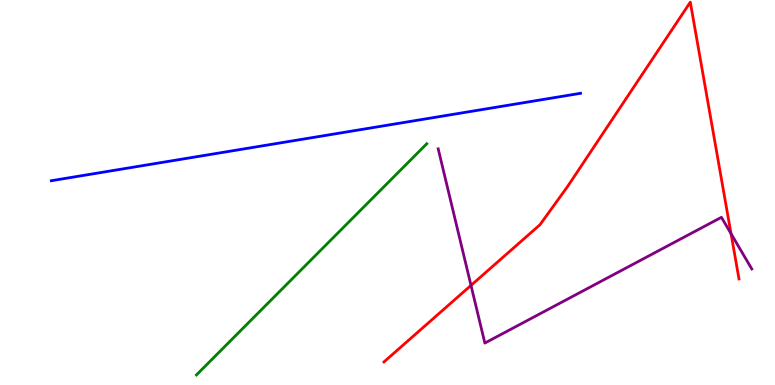[{'lines': ['blue', 'red'], 'intersections': []}, {'lines': ['green', 'red'], 'intersections': []}, {'lines': ['purple', 'red'], 'intersections': [{'x': 6.08, 'y': 2.59}, {'x': 9.43, 'y': 3.93}]}, {'lines': ['blue', 'green'], 'intersections': []}, {'lines': ['blue', 'purple'], 'intersections': []}, {'lines': ['green', 'purple'], 'intersections': []}]